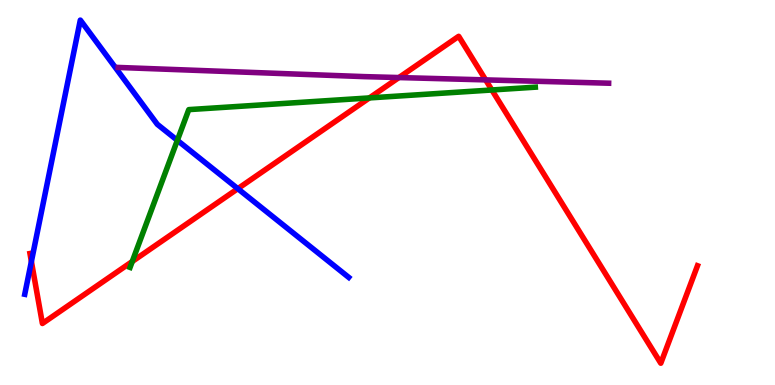[{'lines': ['blue', 'red'], 'intersections': [{'x': 0.405, 'y': 3.21}, {'x': 3.07, 'y': 5.1}]}, {'lines': ['green', 'red'], 'intersections': [{'x': 1.71, 'y': 3.21}, {'x': 4.77, 'y': 7.46}, {'x': 6.35, 'y': 7.66}]}, {'lines': ['purple', 'red'], 'intersections': [{'x': 5.15, 'y': 7.99}, {'x': 6.27, 'y': 7.92}]}, {'lines': ['blue', 'green'], 'intersections': [{'x': 2.29, 'y': 6.35}]}, {'lines': ['blue', 'purple'], 'intersections': []}, {'lines': ['green', 'purple'], 'intersections': []}]